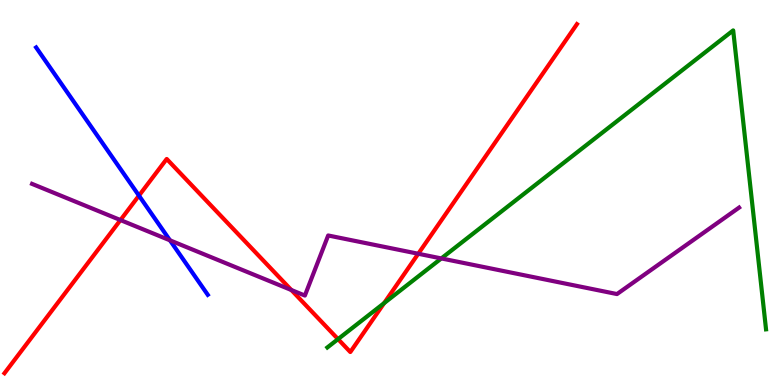[{'lines': ['blue', 'red'], 'intersections': [{'x': 1.79, 'y': 4.92}]}, {'lines': ['green', 'red'], 'intersections': [{'x': 4.36, 'y': 1.19}, {'x': 4.96, 'y': 2.13}]}, {'lines': ['purple', 'red'], 'intersections': [{'x': 1.55, 'y': 4.28}, {'x': 3.76, 'y': 2.47}, {'x': 5.4, 'y': 3.41}]}, {'lines': ['blue', 'green'], 'intersections': []}, {'lines': ['blue', 'purple'], 'intersections': [{'x': 2.19, 'y': 3.76}]}, {'lines': ['green', 'purple'], 'intersections': [{'x': 5.69, 'y': 3.29}]}]